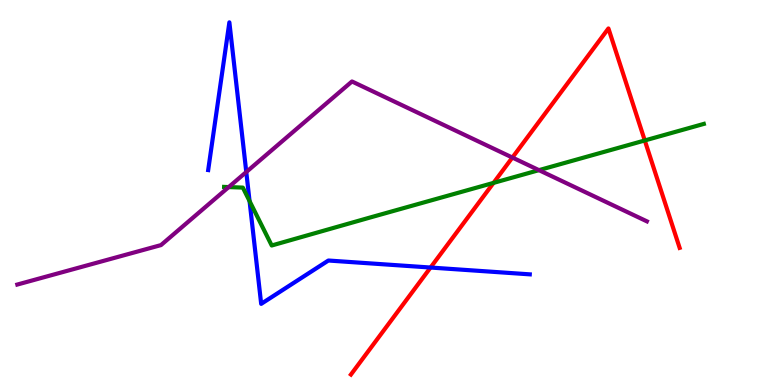[{'lines': ['blue', 'red'], 'intersections': [{'x': 5.56, 'y': 3.05}]}, {'lines': ['green', 'red'], 'intersections': [{'x': 6.37, 'y': 5.25}, {'x': 8.32, 'y': 6.35}]}, {'lines': ['purple', 'red'], 'intersections': [{'x': 6.61, 'y': 5.91}]}, {'lines': ['blue', 'green'], 'intersections': [{'x': 3.22, 'y': 4.78}]}, {'lines': ['blue', 'purple'], 'intersections': [{'x': 3.18, 'y': 5.53}]}, {'lines': ['green', 'purple'], 'intersections': [{'x': 2.95, 'y': 5.14}, {'x': 6.95, 'y': 5.58}]}]